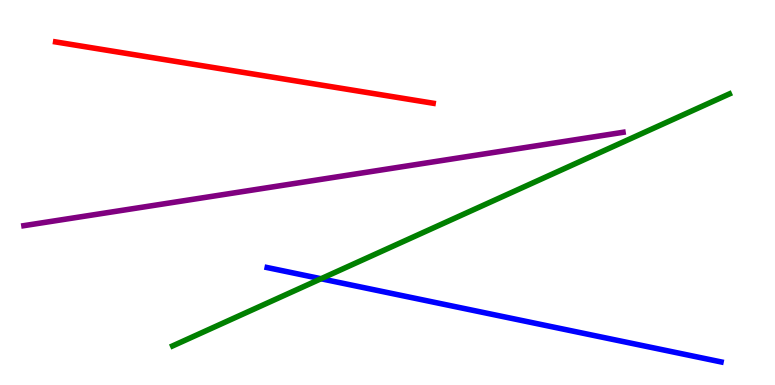[{'lines': ['blue', 'red'], 'intersections': []}, {'lines': ['green', 'red'], 'intersections': []}, {'lines': ['purple', 'red'], 'intersections': []}, {'lines': ['blue', 'green'], 'intersections': [{'x': 4.14, 'y': 2.76}]}, {'lines': ['blue', 'purple'], 'intersections': []}, {'lines': ['green', 'purple'], 'intersections': []}]